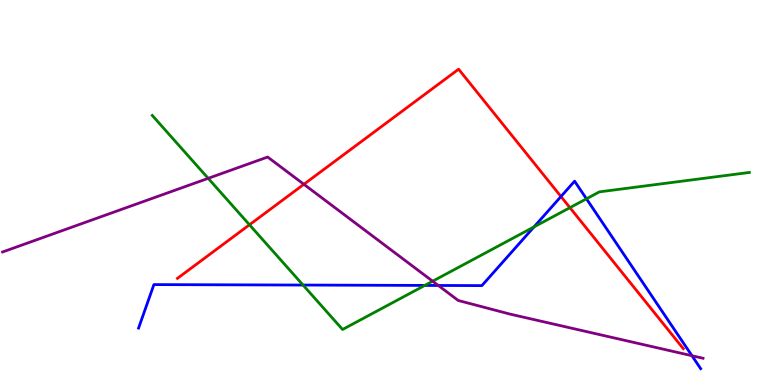[{'lines': ['blue', 'red'], 'intersections': [{'x': 7.24, 'y': 4.9}]}, {'lines': ['green', 'red'], 'intersections': [{'x': 3.22, 'y': 4.16}, {'x': 7.35, 'y': 4.61}]}, {'lines': ['purple', 'red'], 'intersections': [{'x': 3.92, 'y': 5.21}]}, {'lines': ['blue', 'green'], 'intersections': [{'x': 3.91, 'y': 2.6}, {'x': 5.48, 'y': 2.59}, {'x': 6.89, 'y': 4.11}, {'x': 7.57, 'y': 4.84}]}, {'lines': ['blue', 'purple'], 'intersections': [{'x': 5.66, 'y': 2.59}, {'x': 8.93, 'y': 0.76}]}, {'lines': ['green', 'purple'], 'intersections': [{'x': 2.69, 'y': 5.37}, {'x': 5.58, 'y': 2.7}]}]